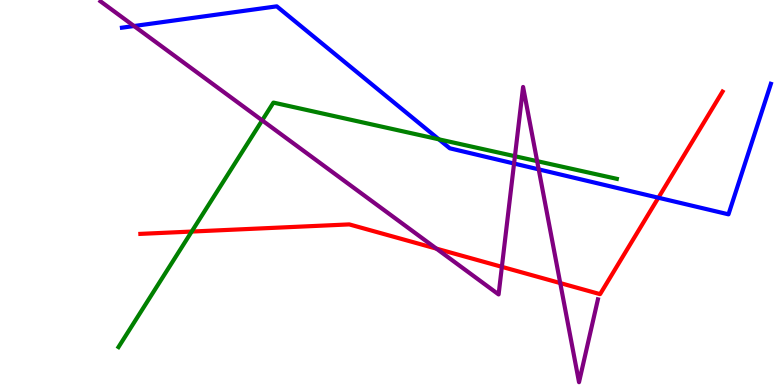[{'lines': ['blue', 'red'], 'intersections': [{'x': 8.5, 'y': 4.86}]}, {'lines': ['green', 'red'], 'intersections': [{'x': 2.47, 'y': 3.99}]}, {'lines': ['purple', 'red'], 'intersections': [{'x': 5.63, 'y': 3.54}, {'x': 6.48, 'y': 3.07}, {'x': 7.23, 'y': 2.65}]}, {'lines': ['blue', 'green'], 'intersections': [{'x': 5.66, 'y': 6.38}]}, {'lines': ['blue', 'purple'], 'intersections': [{'x': 1.73, 'y': 9.32}, {'x': 6.63, 'y': 5.75}, {'x': 6.95, 'y': 5.6}]}, {'lines': ['green', 'purple'], 'intersections': [{'x': 3.38, 'y': 6.87}, {'x': 6.64, 'y': 5.94}, {'x': 6.93, 'y': 5.81}]}]